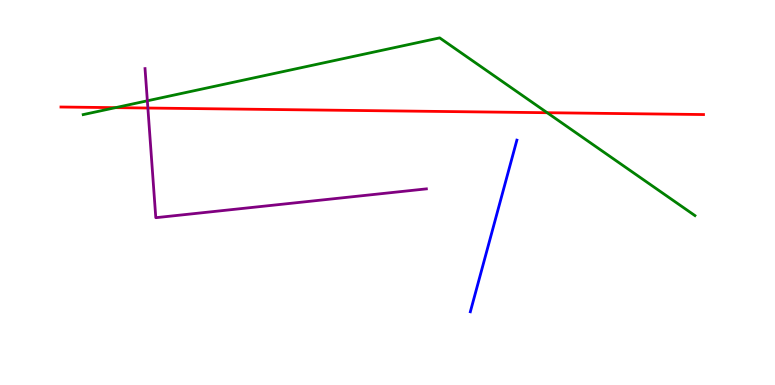[{'lines': ['blue', 'red'], 'intersections': []}, {'lines': ['green', 'red'], 'intersections': [{'x': 1.49, 'y': 7.2}, {'x': 7.06, 'y': 7.07}]}, {'lines': ['purple', 'red'], 'intersections': [{'x': 1.91, 'y': 7.19}]}, {'lines': ['blue', 'green'], 'intersections': []}, {'lines': ['blue', 'purple'], 'intersections': []}, {'lines': ['green', 'purple'], 'intersections': [{'x': 1.9, 'y': 7.38}]}]